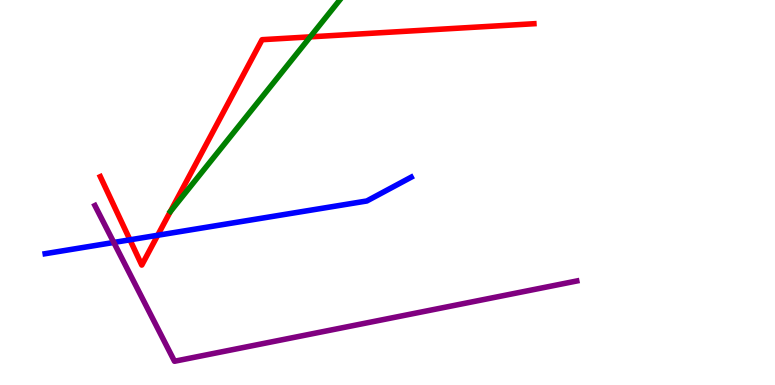[{'lines': ['blue', 'red'], 'intersections': [{'x': 1.68, 'y': 3.77}, {'x': 2.03, 'y': 3.89}]}, {'lines': ['green', 'red'], 'intersections': [{'x': 4.0, 'y': 9.04}]}, {'lines': ['purple', 'red'], 'intersections': []}, {'lines': ['blue', 'green'], 'intersections': []}, {'lines': ['blue', 'purple'], 'intersections': [{'x': 1.47, 'y': 3.7}]}, {'lines': ['green', 'purple'], 'intersections': []}]